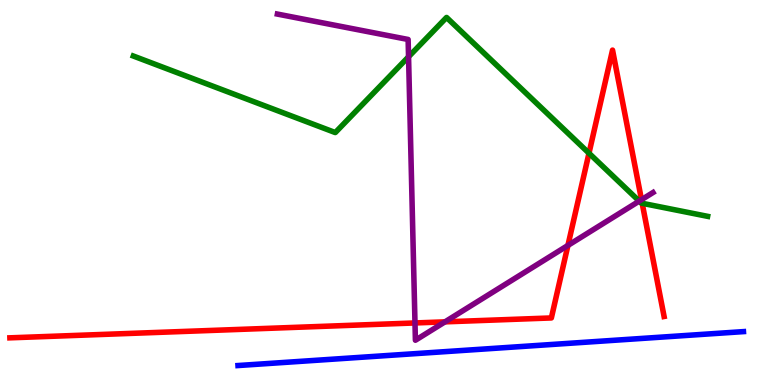[{'lines': ['blue', 'red'], 'intersections': []}, {'lines': ['green', 'red'], 'intersections': [{'x': 7.6, 'y': 6.02}, {'x': 8.29, 'y': 4.72}]}, {'lines': ['purple', 'red'], 'intersections': [{'x': 5.35, 'y': 1.61}, {'x': 5.74, 'y': 1.64}, {'x': 7.33, 'y': 3.63}, {'x': 8.28, 'y': 4.81}]}, {'lines': ['blue', 'green'], 'intersections': []}, {'lines': ['blue', 'purple'], 'intersections': []}, {'lines': ['green', 'purple'], 'intersections': [{'x': 5.27, 'y': 8.53}, {'x': 8.25, 'y': 4.78}]}]